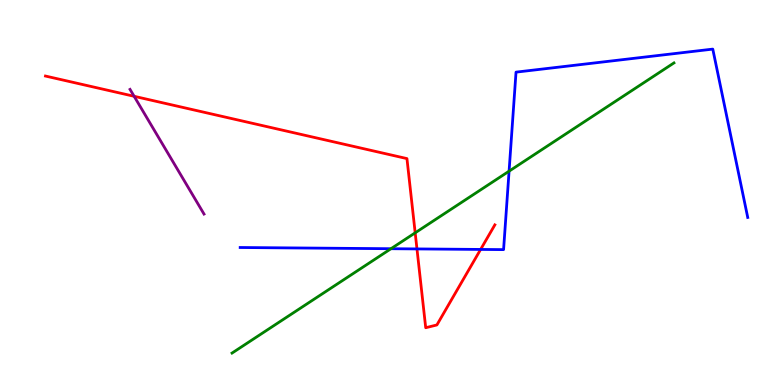[{'lines': ['blue', 'red'], 'intersections': [{'x': 5.38, 'y': 3.53}, {'x': 6.2, 'y': 3.52}]}, {'lines': ['green', 'red'], 'intersections': [{'x': 5.36, 'y': 3.95}]}, {'lines': ['purple', 'red'], 'intersections': [{'x': 1.73, 'y': 7.5}]}, {'lines': ['blue', 'green'], 'intersections': [{'x': 5.04, 'y': 3.54}, {'x': 6.57, 'y': 5.55}]}, {'lines': ['blue', 'purple'], 'intersections': []}, {'lines': ['green', 'purple'], 'intersections': []}]